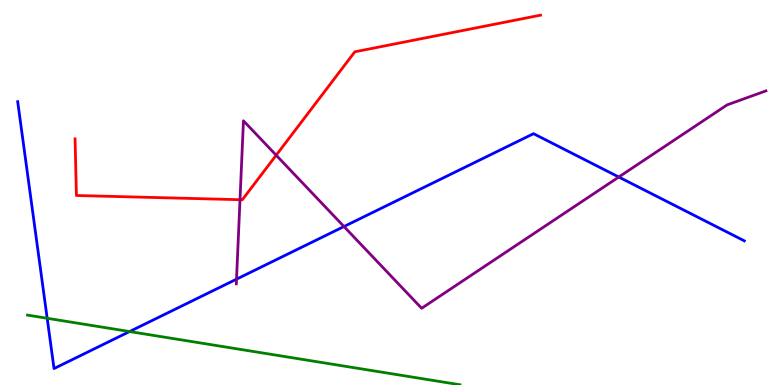[{'lines': ['blue', 'red'], 'intersections': []}, {'lines': ['green', 'red'], 'intersections': []}, {'lines': ['purple', 'red'], 'intersections': [{'x': 3.1, 'y': 4.81}, {'x': 3.56, 'y': 5.97}]}, {'lines': ['blue', 'green'], 'intersections': [{'x': 0.609, 'y': 1.73}, {'x': 1.67, 'y': 1.39}]}, {'lines': ['blue', 'purple'], 'intersections': [{'x': 3.05, 'y': 2.75}, {'x': 4.44, 'y': 4.12}, {'x': 7.98, 'y': 5.4}]}, {'lines': ['green', 'purple'], 'intersections': []}]